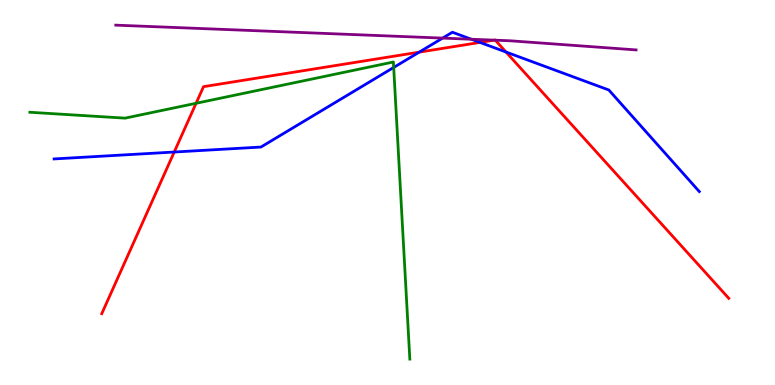[{'lines': ['blue', 'red'], 'intersections': [{'x': 2.25, 'y': 6.05}, {'x': 5.41, 'y': 8.65}, {'x': 6.19, 'y': 8.9}, {'x': 6.53, 'y': 8.65}]}, {'lines': ['green', 'red'], 'intersections': [{'x': 2.53, 'y': 7.32}]}, {'lines': ['purple', 'red'], 'intersections': [{'x': 6.38, 'y': 8.96}, {'x': 6.39, 'y': 8.96}]}, {'lines': ['blue', 'green'], 'intersections': [{'x': 5.08, 'y': 8.25}]}, {'lines': ['blue', 'purple'], 'intersections': [{'x': 5.71, 'y': 9.01}, {'x': 6.08, 'y': 8.98}]}, {'lines': ['green', 'purple'], 'intersections': []}]